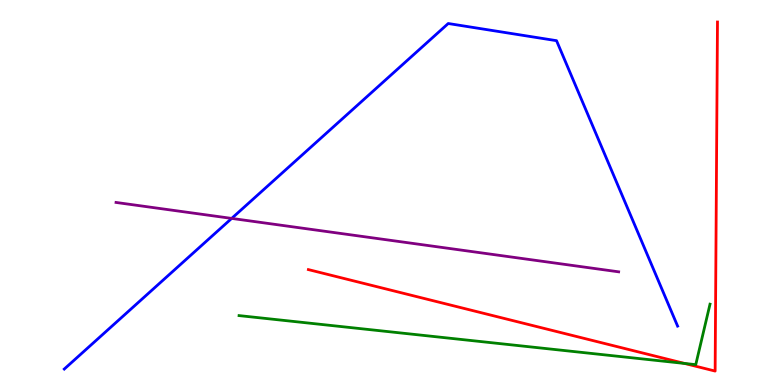[{'lines': ['blue', 'red'], 'intersections': []}, {'lines': ['green', 'red'], 'intersections': [{'x': 8.83, 'y': 0.56}]}, {'lines': ['purple', 'red'], 'intersections': []}, {'lines': ['blue', 'green'], 'intersections': []}, {'lines': ['blue', 'purple'], 'intersections': [{'x': 2.99, 'y': 4.33}]}, {'lines': ['green', 'purple'], 'intersections': []}]